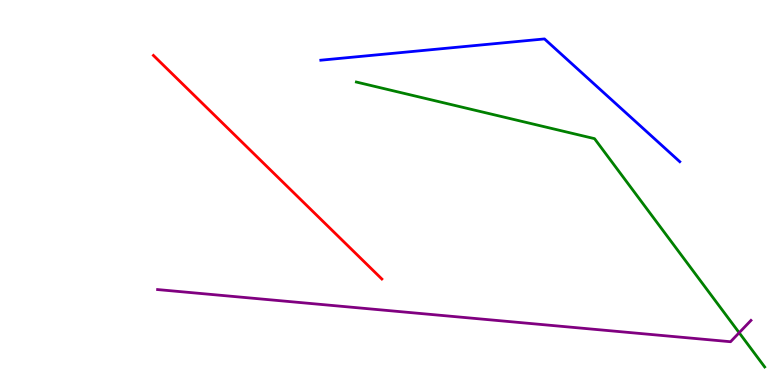[{'lines': ['blue', 'red'], 'intersections': []}, {'lines': ['green', 'red'], 'intersections': []}, {'lines': ['purple', 'red'], 'intersections': []}, {'lines': ['blue', 'green'], 'intersections': []}, {'lines': ['blue', 'purple'], 'intersections': []}, {'lines': ['green', 'purple'], 'intersections': [{'x': 9.54, 'y': 1.36}]}]